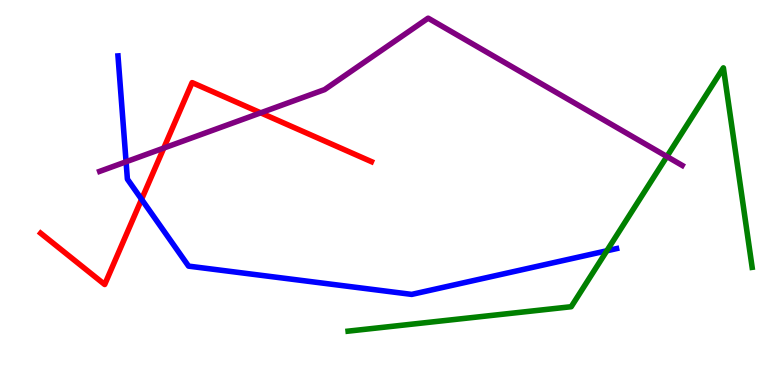[{'lines': ['blue', 'red'], 'intersections': [{'x': 1.83, 'y': 4.82}]}, {'lines': ['green', 'red'], 'intersections': []}, {'lines': ['purple', 'red'], 'intersections': [{'x': 2.11, 'y': 6.15}, {'x': 3.36, 'y': 7.07}]}, {'lines': ['blue', 'green'], 'intersections': [{'x': 7.83, 'y': 3.49}]}, {'lines': ['blue', 'purple'], 'intersections': [{'x': 1.63, 'y': 5.8}]}, {'lines': ['green', 'purple'], 'intersections': [{'x': 8.61, 'y': 5.93}]}]